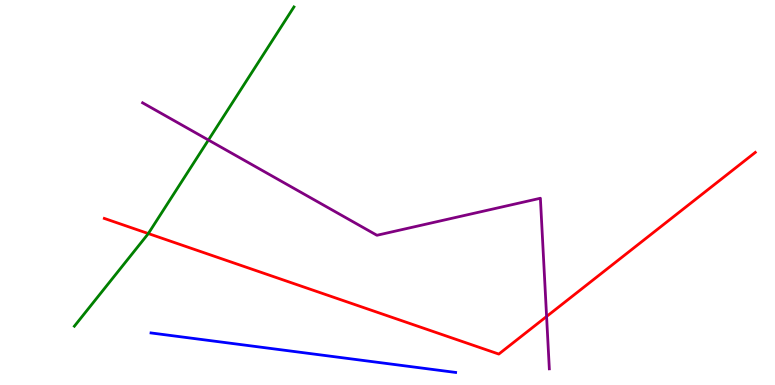[{'lines': ['blue', 'red'], 'intersections': []}, {'lines': ['green', 'red'], 'intersections': [{'x': 1.91, 'y': 3.93}]}, {'lines': ['purple', 'red'], 'intersections': [{'x': 7.05, 'y': 1.78}]}, {'lines': ['blue', 'green'], 'intersections': []}, {'lines': ['blue', 'purple'], 'intersections': []}, {'lines': ['green', 'purple'], 'intersections': [{'x': 2.69, 'y': 6.36}]}]